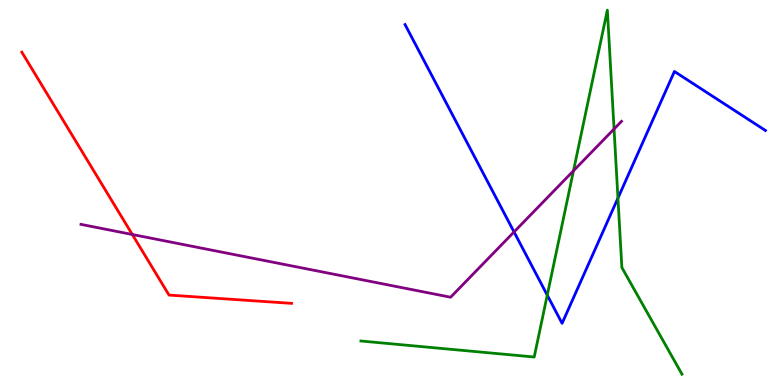[{'lines': ['blue', 'red'], 'intersections': []}, {'lines': ['green', 'red'], 'intersections': []}, {'lines': ['purple', 'red'], 'intersections': [{'x': 1.71, 'y': 3.91}]}, {'lines': ['blue', 'green'], 'intersections': [{'x': 7.06, 'y': 2.33}, {'x': 7.97, 'y': 4.85}]}, {'lines': ['blue', 'purple'], 'intersections': [{'x': 6.63, 'y': 3.98}]}, {'lines': ['green', 'purple'], 'intersections': [{'x': 7.4, 'y': 5.56}, {'x': 7.92, 'y': 6.65}]}]